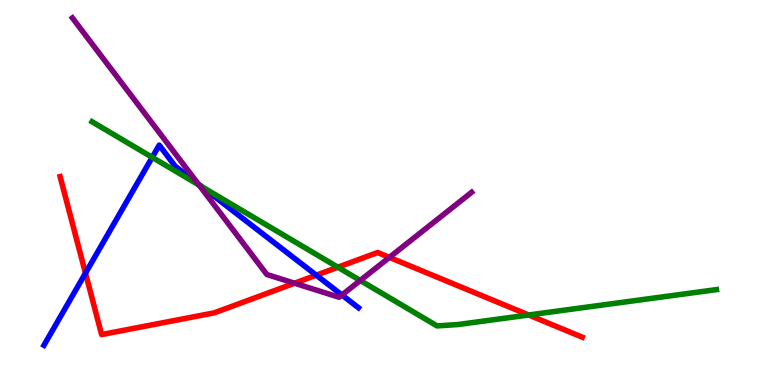[{'lines': ['blue', 'red'], 'intersections': [{'x': 1.1, 'y': 2.91}, {'x': 4.08, 'y': 2.85}]}, {'lines': ['green', 'red'], 'intersections': [{'x': 4.36, 'y': 3.06}, {'x': 6.82, 'y': 1.82}]}, {'lines': ['purple', 'red'], 'intersections': [{'x': 3.8, 'y': 2.64}, {'x': 5.02, 'y': 3.31}]}, {'lines': ['blue', 'green'], 'intersections': [{'x': 1.96, 'y': 5.91}, {'x': 2.6, 'y': 5.16}]}, {'lines': ['blue', 'purple'], 'intersections': [{'x': 2.56, 'y': 5.22}, {'x': 4.41, 'y': 2.34}]}, {'lines': ['green', 'purple'], 'intersections': [{'x': 2.57, 'y': 5.19}, {'x': 4.65, 'y': 2.72}]}]